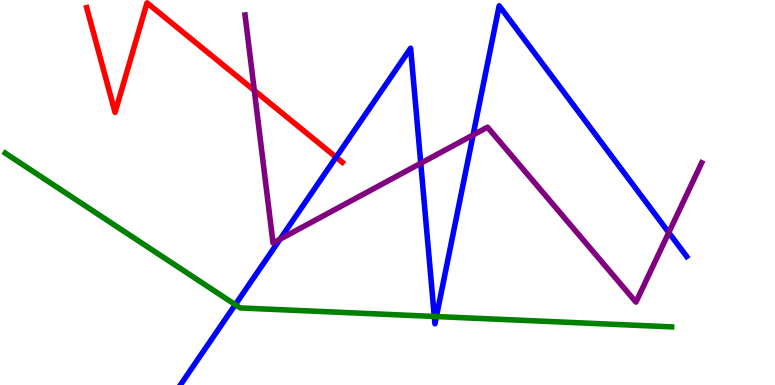[{'lines': ['blue', 'red'], 'intersections': [{'x': 4.34, 'y': 5.92}]}, {'lines': ['green', 'red'], 'intersections': []}, {'lines': ['purple', 'red'], 'intersections': [{'x': 3.28, 'y': 7.65}]}, {'lines': ['blue', 'green'], 'intersections': [{'x': 3.04, 'y': 2.09}, {'x': 5.6, 'y': 1.78}, {'x': 5.63, 'y': 1.78}]}, {'lines': ['blue', 'purple'], 'intersections': [{'x': 3.61, 'y': 3.79}, {'x': 5.43, 'y': 5.76}, {'x': 6.1, 'y': 6.49}, {'x': 8.63, 'y': 3.96}]}, {'lines': ['green', 'purple'], 'intersections': []}]